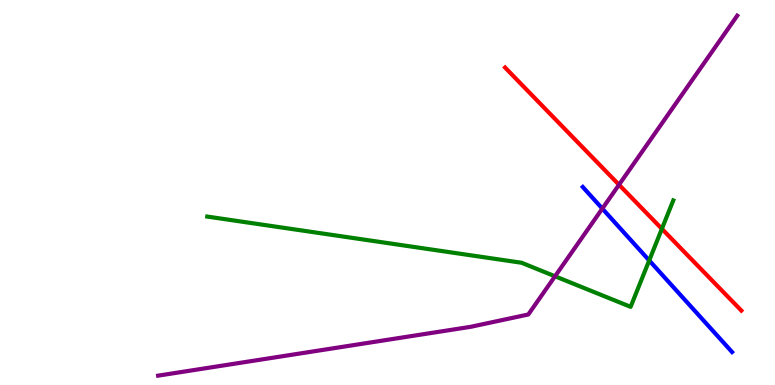[{'lines': ['blue', 'red'], 'intersections': []}, {'lines': ['green', 'red'], 'intersections': [{'x': 8.54, 'y': 4.06}]}, {'lines': ['purple', 'red'], 'intersections': [{'x': 7.99, 'y': 5.2}]}, {'lines': ['blue', 'green'], 'intersections': [{'x': 8.38, 'y': 3.24}]}, {'lines': ['blue', 'purple'], 'intersections': [{'x': 7.77, 'y': 4.58}]}, {'lines': ['green', 'purple'], 'intersections': [{'x': 7.16, 'y': 2.82}]}]